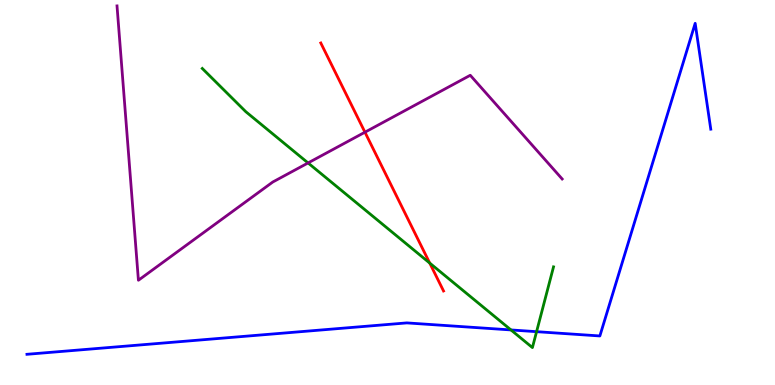[{'lines': ['blue', 'red'], 'intersections': []}, {'lines': ['green', 'red'], 'intersections': [{'x': 5.54, 'y': 3.17}]}, {'lines': ['purple', 'red'], 'intersections': [{'x': 4.71, 'y': 6.57}]}, {'lines': ['blue', 'green'], 'intersections': [{'x': 6.59, 'y': 1.43}, {'x': 6.92, 'y': 1.39}]}, {'lines': ['blue', 'purple'], 'intersections': []}, {'lines': ['green', 'purple'], 'intersections': [{'x': 3.98, 'y': 5.77}]}]